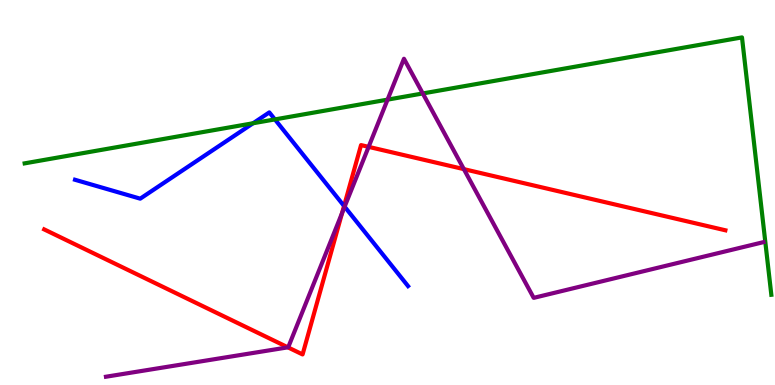[{'lines': ['blue', 'red'], 'intersections': [{'x': 4.44, 'y': 4.65}]}, {'lines': ['green', 'red'], 'intersections': []}, {'lines': ['purple', 'red'], 'intersections': [{'x': 3.71, 'y': 0.978}, {'x': 4.41, 'y': 4.47}, {'x': 4.76, 'y': 6.19}, {'x': 5.99, 'y': 5.61}]}, {'lines': ['blue', 'green'], 'intersections': [{'x': 3.27, 'y': 6.8}, {'x': 3.55, 'y': 6.9}]}, {'lines': ['blue', 'purple'], 'intersections': [{'x': 4.45, 'y': 4.63}]}, {'lines': ['green', 'purple'], 'intersections': [{'x': 5.0, 'y': 7.41}, {'x': 5.46, 'y': 7.57}]}]